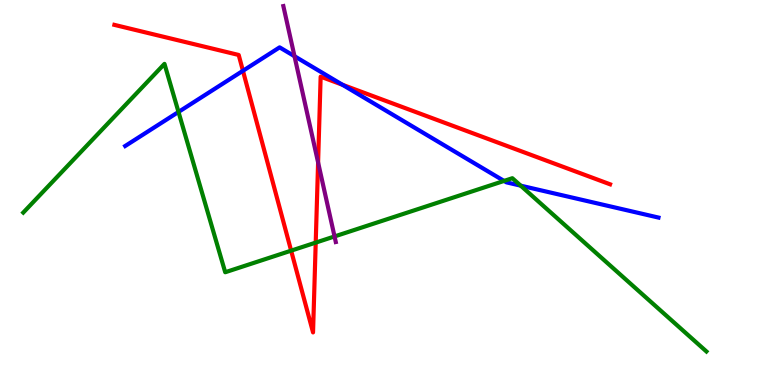[{'lines': ['blue', 'red'], 'intersections': [{'x': 3.13, 'y': 8.16}, {'x': 4.42, 'y': 7.8}]}, {'lines': ['green', 'red'], 'intersections': [{'x': 3.76, 'y': 3.49}, {'x': 4.07, 'y': 3.7}]}, {'lines': ['purple', 'red'], 'intersections': [{'x': 4.1, 'y': 5.78}]}, {'lines': ['blue', 'green'], 'intersections': [{'x': 2.3, 'y': 7.09}, {'x': 6.5, 'y': 5.3}, {'x': 6.72, 'y': 5.18}]}, {'lines': ['blue', 'purple'], 'intersections': [{'x': 3.8, 'y': 8.54}]}, {'lines': ['green', 'purple'], 'intersections': [{'x': 4.32, 'y': 3.86}]}]